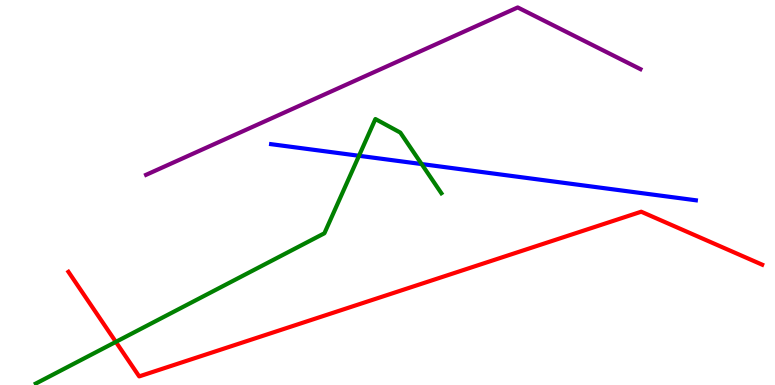[{'lines': ['blue', 'red'], 'intersections': []}, {'lines': ['green', 'red'], 'intersections': [{'x': 1.49, 'y': 1.12}]}, {'lines': ['purple', 'red'], 'intersections': []}, {'lines': ['blue', 'green'], 'intersections': [{'x': 4.63, 'y': 5.95}, {'x': 5.44, 'y': 5.74}]}, {'lines': ['blue', 'purple'], 'intersections': []}, {'lines': ['green', 'purple'], 'intersections': []}]